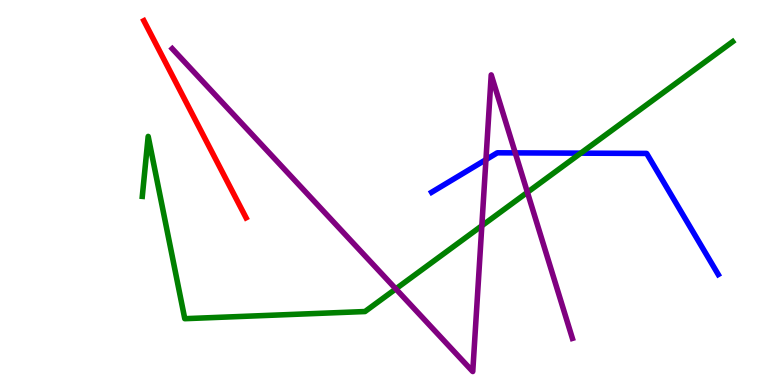[{'lines': ['blue', 'red'], 'intersections': []}, {'lines': ['green', 'red'], 'intersections': []}, {'lines': ['purple', 'red'], 'intersections': []}, {'lines': ['blue', 'green'], 'intersections': [{'x': 7.49, 'y': 6.02}]}, {'lines': ['blue', 'purple'], 'intersections': [{'x': 6.27, 'y': 5.85}, {'x': 6.65, 'y': 6.03}]}, {'lines': ['green', 'purple'], 'intersections': [{'x': 5.11, 'y': 2.5}, {'x': 6.22, 'y': 4.14}, {'x': 6.81, 'y': 5.0}]}]